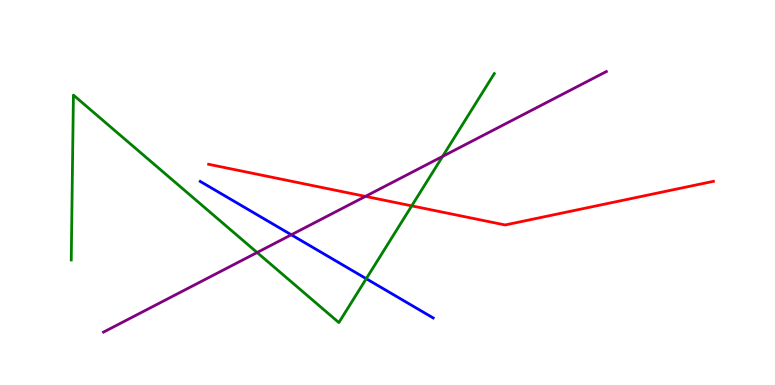[{'lines': ['blue', 'red'], 'intersections': []}, {'lines': ['green', 'red'], 'intersections': [{'x': 5.31, 'y': 4.65}]}, {'lines': ['purple', 'red'], 'intersections': [{'x': 4.72, 'y': 4.9}]}, {'lines': ['blue', 'green'], 'intersections': [{'x': 4.73, 'y': 2.76}]}, {'lines': ['blue', 'purple'], 'intersections': [{'x': 3.76, 'y': 3.9}]}, {'lines': ['green', 'purple'], 'intersections': [{'x': 3.32, 'y': 3.44}, {'x': 5.71, 'y': 5.94}]}]